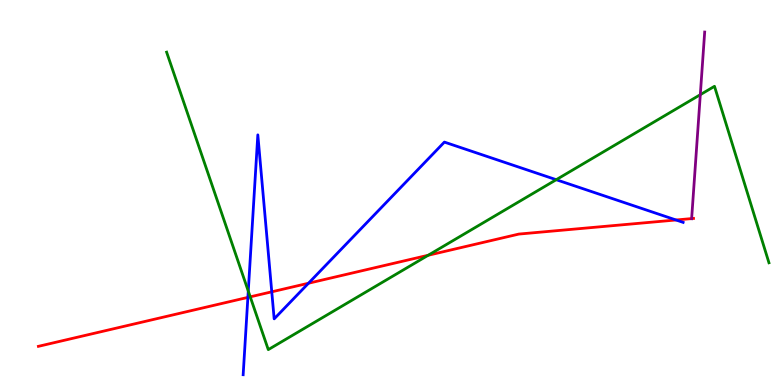[{'lines': ['blue', 'red'], 'intersections': [{'x': 3.2, 'y': 2.28}, {'x': 3.51, 'y': 2.42}, {'x': 3.98, 'y': 2.64}, {'x': 8.72, 'y': 4.29}]}, {'lines': ['green', 'red'], 'intersections': [{'x': 3.23, 'y': 2.29}, {'x': 5.52, 'y': 3.37}]}, {'lines': ['purple', 'red'], 'intersections': [{'x': 8.92, 'y': 4.32}]}, {'lines': ['blue', 'green'], 'intersections': [{'x': 3.2, 'y': 2.44}, {'x': 7.18, 'y': 5.33}]}, {'lines': ['blue', 'purple'], 'intersections': []}, {'lines': ['green', 'purple'], 'intersections': [{'x': 9.04, 'y': 7.54}]}]